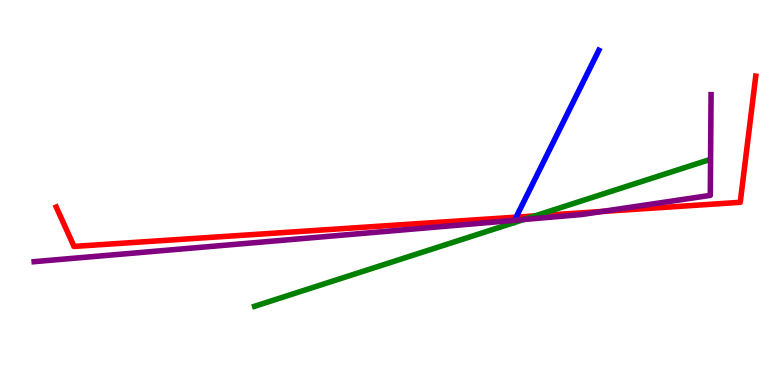[{'lines': ['blue', 'red'], 'intersections': [{'x': 6.66, 'y': 4.36}]}, {'lines': ['green', 'red'], 'intersections': [{'x': 6.9, 'y': 4.39}]}, {'lines': ['purple', 'red'], 'intersections': [{'x': 7.77, 'y': 4.51}]}, {'lines': ['blue', 'green'], 'intersections': []}, {'lines': ['blue', 'purple'], 'intersections': [{'x': 6.64, 'y': 4.28}]}, {'lines': ['green', 'purple'], 'intersections': [{'x': 6.76, 'y': 4.3}]}]